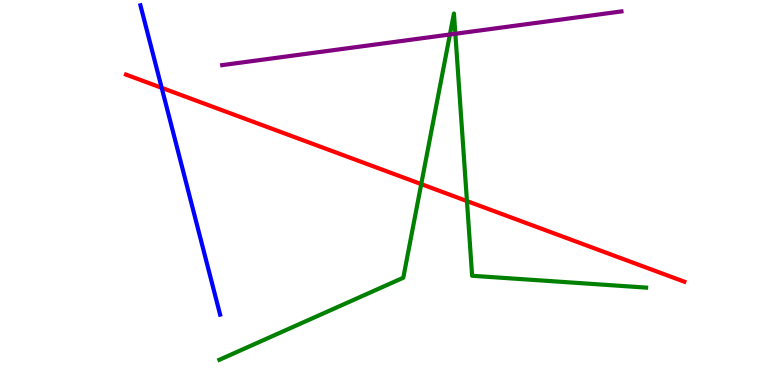[{'lines': ['blue', 'red'], 'intersections': [{'x': 2.09, 'y': 7.72}]}, {'lines': ['green', 'red'], 'intersections': [{'x': 5.44, 'y': 5.22}, {'x': 6.03, 'y': 4.78}]}, {'lines': ['purple', 'red'], 'intersections': []}, {'lines': ['blue', 'green'], 'intersections': []}, {'lines': ['blue', 'purple'], 'intersections': []}, {'lines': ['green', 'purple'], 'intersections': [{'x': 5.81, 'y': 9.1}, {'x': 5.88, 'y': 9.12}]}]